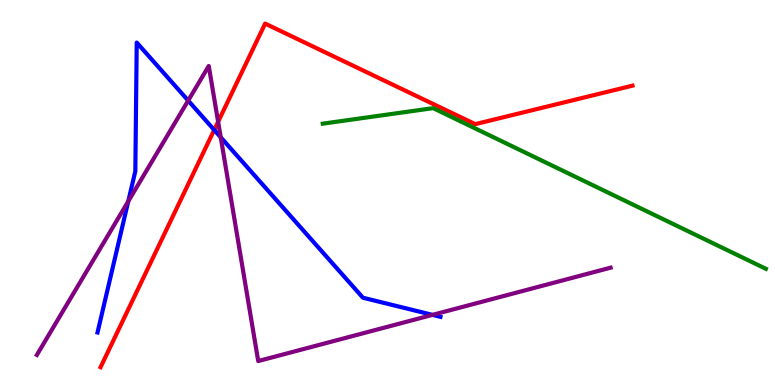[{'lines': ['blue', 'red'], 'intersections': [{'x': 2.76, 'y': 6.62}]}, {'lines': ['green', 'red'], 'intersections': []}, {'lines': ['purple', 'red'], 'intersections': [{'x': 2.81, 'y': 6.84}]}, {'lines': ['blue', 'green'], 'intersections': []}, {'lines': ['blue', 'purple'], 'intersections': [{'x': 1.66, 'y': 4.77}, {'x': 2.43, 'y': 7.39}, {'x': 2.85, 'y': 6.43}, {'x': 5.58, 'y': 1.82}]}, {'lines': ['green', 'purple'], 'intersections': []}]